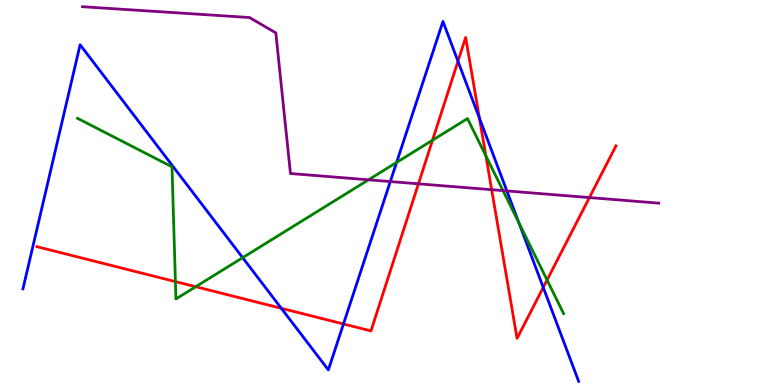[{'lines': ['blue', 'red'], 'intersections': [{'x': 3.63, 'y': 1.99}, {'x': 4.43, 'y': 1.59}, {'x': 5.91, 'y': 8.41}, {'x': 6.19, 'y': 6.93}, {'x': 7.01, 'y': 2.53}]}, {'lines': ['green', 'red'], 'intersections': [{'x': 2.26, 'y': 2.69}, {'x': 2.53, 'y': 2.55}, {'x': 5.58, 'y': 6.36}, {'x': 6.27, 'y': 5.95}, {'x': 7.06, 'y': 2.73}]}, {'lines': ['purple', 'red'], 'intersections': [{'x': 5.4, 'y': 5.23}, {'x': 6.34, 'y': 5.07}, {'x': 7.61, 'y': 4.87}]}, {'lines': ['blue', 'green'], 'intersections': [{'x': 3.13, 'y': 3.31}, {'x': 5.12, 'y': 5.78}, {'x': 6.7, 'y': 4.21}]}, {'lines': ['blue', 'purple'], 'intersections': [{'x': 5.04, 'y': 5.28}, {'x': 6.54, 'y': 5.04}]}, {'lines': ['green', 'purple'], 'intersections': [{'x': 4.76, 'y': 5.33}, {'x': 6.49, 'y': 5.05}]}]